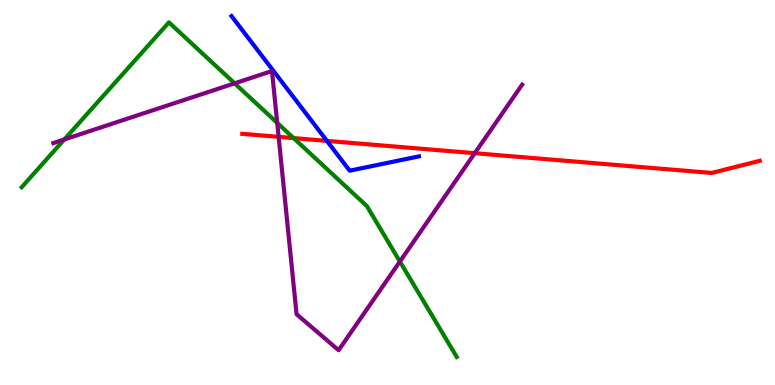[{'lines': ['blue', 'red'], 'intersections': [{'x': 4.22, 'y': 6.34}]}, {'lines': ['green', 'red'], 'intersections': [{'x': 3.79, 'y': 6.41}]}, {'lines': ['purple', 'red'], 'intersections': [{'x': 3.6, 'y': 6.45}, {'x': 6.13, 'y': 6.02}]}, {'lines': ['blue', 'green'], 'intersections': []}, {'lines': ['blue', 'purple'], 'intersections': []}, {'lines': ['green', 'purple'], 'intersections': [{'x': 0.83, 'y': 6.38}, {'x': 3.03, 'y': 7.84}, {'x': 3.58, 'y': 6.81}, {'x': 5.16, 'y': 3.21}]}]